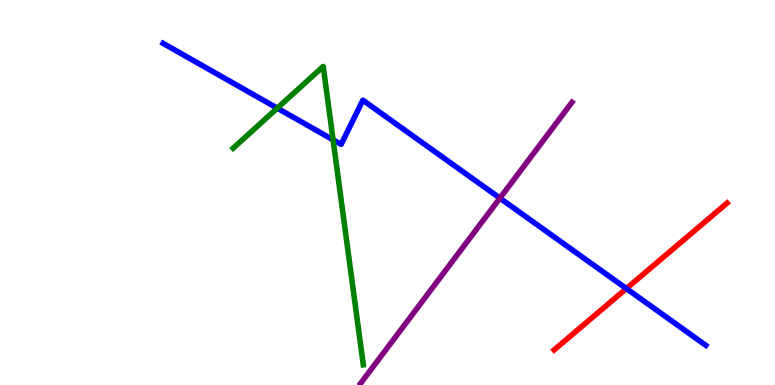[{'lines': ['blue', 'red'], 'intersections': [{'x': 8.08, 'y': 2.5}]}, {'lines': ['green', 'red'], 'intersections': []}, {'lines': ['purple', 'red'], 'intersections': []}, {'lines': ['blue', 'green'], 'intersections': [{'x': 3.58, 'y': 7.19}, {'x': 4.3, 'y': 6.37}]}, {'lines': ['blue', 'purple'], 'intersections': [{'x': 6.45, 'y': 4.85}]}, {'lines': ['green', 'purple'], 'intersections': []}]